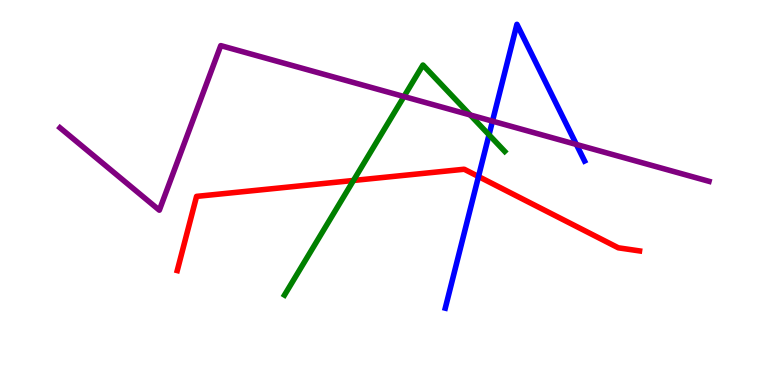[{'lines': ['blue', 'red'], 'intersections': [{'x': 6.17, 'y': 5.41}]}, {'lines': ['green', 'red'], 'intersections': [{'x': 4.56, 'y': 5.31}]}, {'lines': ['purple', 'red'], 'intersections': []}, {'lines': ['blue', 'green'], 'intersections': [{'x': 6.31, 'y': 6.5}]}, {'lines': ['blue', 'purple'], 'intersections': [{'x': 6.35, 'y': 6.85}, {'x': 7.44, 'y': 6.25}]}, {'lines': ['green', 'purple'], 'intersections': [{'x': 5.21, 'y': 7.49}, {'x': 6.07, 'y': 7.01}]}]